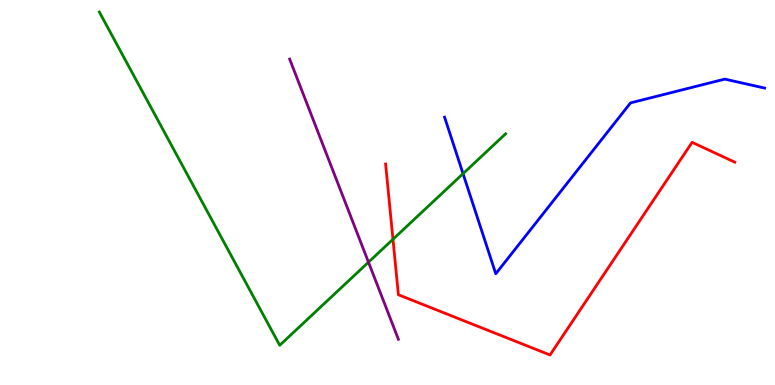[{'lines': ['blue', 'red'], 'intersections': []}, {'lines': ['green', 'red'], 'intersections': [{'x': 5.07, 'y': 3.79}]}, {'lines': ['purple', 'red'], 'intersections': []}, {'lines': ['blue', 'green'], 'intersections': [{'x': 5.97, 'y': 5.49}]}, {'lines': ['blue', 'purple'], 'intersections': []}, {'lines': ['green', 'purple'], 'intersections': [{'x': 4.75, 'y': 3.19}]}]